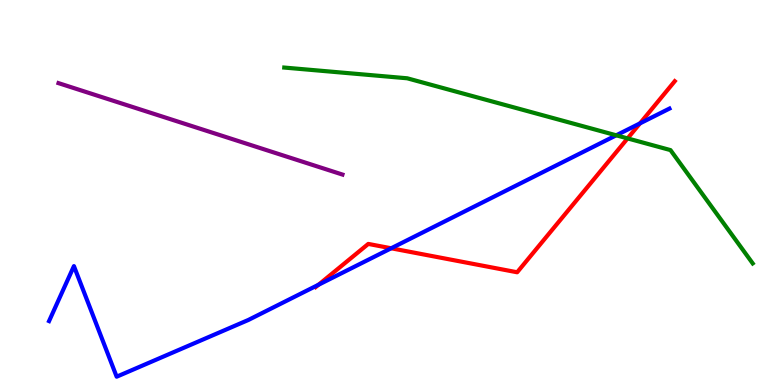[{'lines': ['blue', 'red'], 'intersections': [{'x': 4.11, 'y': 2.6}, {'x': 5.05, 'y': 3.55}, {'x': 8.26, 'y': 6.8}]}, {'lines': ['green', 'red'], 'intersections': [{'x': 8.1, 'y': 6.41}]}, {'lines': ['purple', 'red'], 'intersections': []}, {'lines': ['blue', 'green'], 'intersections': [{'x': 7.95, 'y': 6.49}]}, {'lines': ['blue', 'purple'], 'intersections': []}, {'lines': ['green', 'purple'], 'intersections': []}]